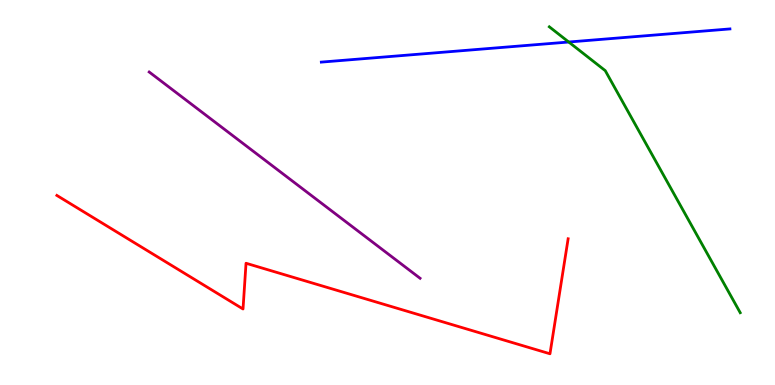[{'lines': ['blue', 'red'], 'intersections': []}, {'lines': ['green', 'red'], 'intersections': []}, {'lines': ['purple', 'red'], 'intersections': []}, {'lines': ['blue', 'green'], 'intersections': [{'x': 7.34, 'y': 8.91}]}, {'lines': ['blue', 'purple'], 'intersections': []}, {'lines': ['green', 'purple'], 'intersections': []}]